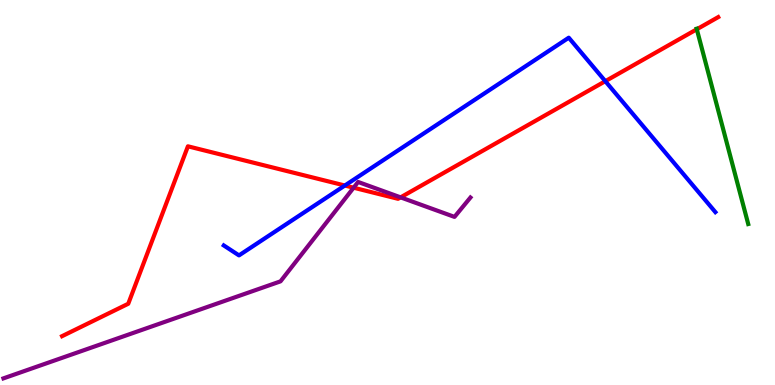[{'lines': ['blue', 'red'], 'intersections': [{'x': 4.45, 'y': 5.18}, {'x': 7.81, 'y': 7.89}]}, {'lines': ['green', 'red'], 'intersections': [{'x': 8.99, 'y': 9.24}]}, {'lines': ['purple', 'red'], 'intersections': [{'x': 4.56, 'y': 5.12}, {'x': 5.17, 'y': 4.87}]}, {'lines': ['blue', 'green'], 'intersections': []}, {'lines': ['blue', 'purple'], 'intersections': []}, {'lines': ['green', 'purple'], 'intersections': []}]